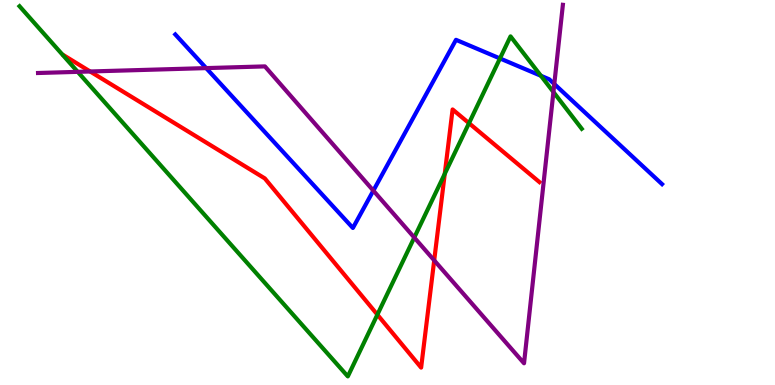[{'lines': ['blue', 'red'], 'intersections': []}, {'lines': ['green', 'red'], 'intersections': [{'x': 4.87, 'y': 1.83}, {'x': 5.74, 'y': 5.48}, {'x': 6.05, 'y': 6.8}]}, {'lines': ['purple', 'red'], 'intersections': [{'x': 1.16, 'y': 8.14}, {'x': 5.6, 'y': 3.24}]}, {'lines': ['blue', 'green'], 'intersections': [{'x': 6.45, 'y': 8.48}, {'x': 6.98, 'y': 8.03}]}, {'lines': ['blue', 'purple'], 'intersections': [{'x': 2.66, 'y': 8.23}, {'x': 4.82, 'y': 5.05}, {'x': 7.15, 'y': 7.82}]}, {'lines': ['green', 'purple'], 'intersections': [{'x': 1.0, 'y': 8.13}, {'x': 5.35, 'y': 3.83}, {'x': 7.14, 'y': 7.61}]}]